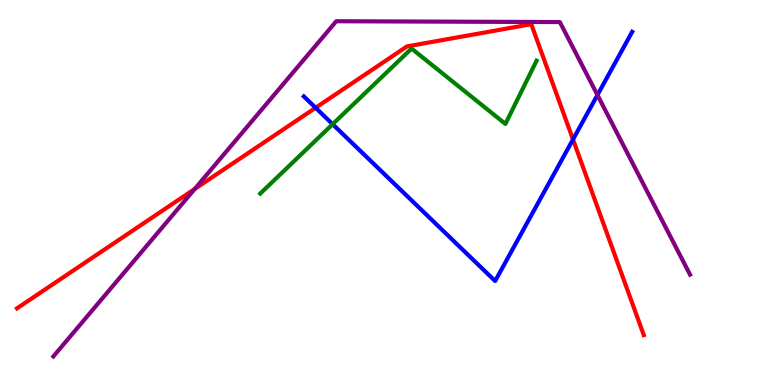[{'lines': ['blue', 'red'], 'intersections': [{'x': 4.07, 'y': 7.2}, {'x': 7.39, 'y': 6.38}]}, {'lines': ['green', 'red'], 'intersections': []}, {'lines': ['purple', 'red'], 'intersections': [{'x': 2.51, 'y': 5.09}]}, {'lines': ['blue', 'green'], 'intersections': [{'x': 4.29, 'y': 6.77}]}, {'lines': ['blue', 'purple'], 'intersections': [{'x': 7.71, 'y': 7.53}]}, {'lines': ['green', 'purple'], 'intersections': []}]